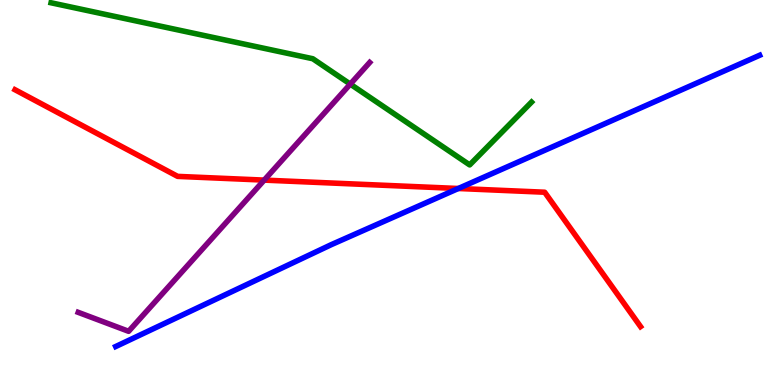[{'lines': ['blue', 'red'], 'intersections': [{'x': 5.91, 'y': 5.1}]}, {'lines': ['green', 'red'], 'intersections': []}, {'lines': ['purple', 'red'], 'intersections': [{'x': 3.41, 'y': 5.32}]}, {'lines': ['blue', 'green'], 'intersections': []}, {'lines': ['blue', 'purple'], 'intersections': []}, {'lines': ['green', 'purple'], 'intersections': [{'x': 4.52, 'y': 7.82}]}]